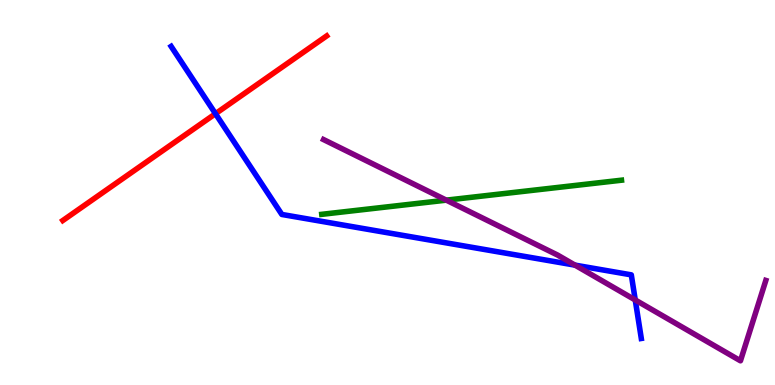[{'lines': ['blue', 'red'], 'intersections': [{'x': 2.78, 'y': 7.05}]}, {'lines': ['green', 'red'], 'intersections': []}, {'lines': ['purple', 'red'], 'intersections': []}, {'lines': ['blue', 'green'], 'intersections': []}, {'lines': ['blue', 'purple'], 'intersections': [{'x': 7.42, 'y': 3.11}, {'x': 8.2, 'y': 2.21}]}, {'lines': ['green', 'purple'], 'intersections': [{'x': 5.76, 'y': 4.8}]}]